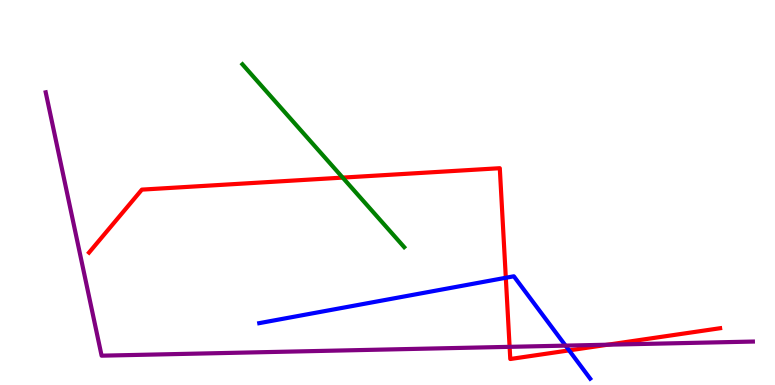[{'lines': ['blue', 'red'], 'intersections': [{'x': 6.53, 'y': 2.79}, {'x': 7.34, 'y': 0.899}]}, {'lines': ['green', 'red'], 'intersections': [{'x': 4.42, 'y': 5.39}]}, {'lines': ['purple', 'red'], 'intersections': [{'x': 6.58, 'y': 0.991}, {'x': 7.84, 'y': 1.05}]}, {'lines': ['blue', 'green'], 'intersections': []}, {'lines': ['blue', 'purple'], 'intersections': [{'x': 7.3, 'y': 1.02}]}, {'lines': ['green', 'purple'], 'intersections': []}]